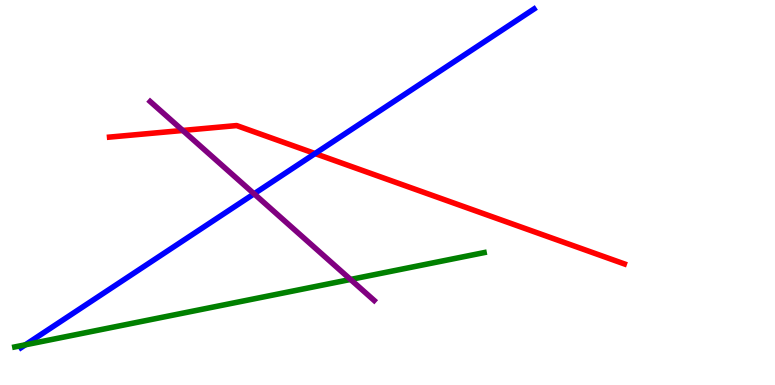[{'lines': ['blue', 'red'], 'intersections': [{'x': 4.07, 'y': 6.01}]}, {'lines': ['green', 'red'], 'intersections': []}, {'lines': ['purple', 'red'], 'intersections': [{'x': 2.36, 'y': 6.61}]}, {'lines': ['blue', 'green'], 'intersections': [{'x': 0.327, 'y': 1.04}]}, {'lines': ['blue', 'purple'], 'intersections': [{'x': 3.28, 'y': 4.97}]}, {'lines': ['green', 'purple'], 'intersections': [{'x': 4.52, 'y': 2.74}]}]